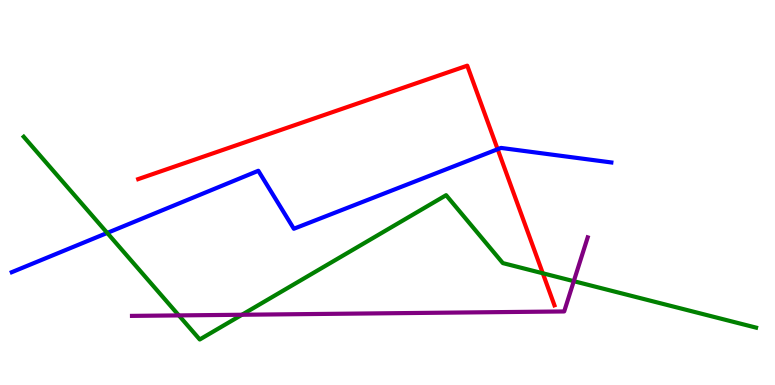[{'lines': ['blue', 'red'], 'intersections': [{'x': 6.42, 'y': 6.12}]}, {'lines': ['green', 'red'], 'intersections': [{'x': 7.0, 'y': 2.9}]}, {'lines': ['purple', 'red'], 'intersections': []}, {'lines': ['blue', 'green'], 'intersections': [{'x': 1.38, 'y': 3.95}]}, {'lines': ['blue', 'purple'], 'intersections': []}, {'lines': ['green', 'purple'], 'intersections': [{'x': 2.31, 'y': 1.81}, {'x': 3.12, 'y': 1.82}, {'x': 7.4, 'y': 2.7}]}]